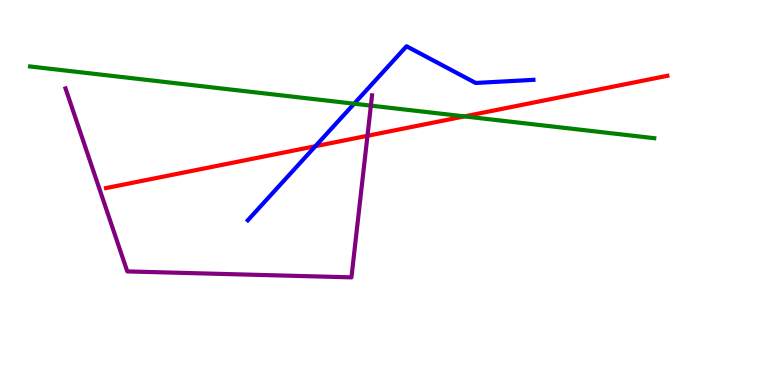[{'lines': ['blue', 'red'], 'intersections': [{'x': 4.07, 'y': 6.2}]}, {'lines': ['green', 'red'], 'intersections': [{'x': 5.99, 'y': 6.98}]}, {'lines': ['purple', 'red'], 'intersections': [{'x': 4.74, 'y': 6.47}]}, {'lines': ['blue', 'green'], 'intersections': [{'x': 4.57, 'y': 7.31}]}, {'lines': ['blue', 'purple'], 'intersections': []}, {'lines': ['green', 'purple'], 'intersections': [{'x': 4.79, 'y': 7.26}]}]